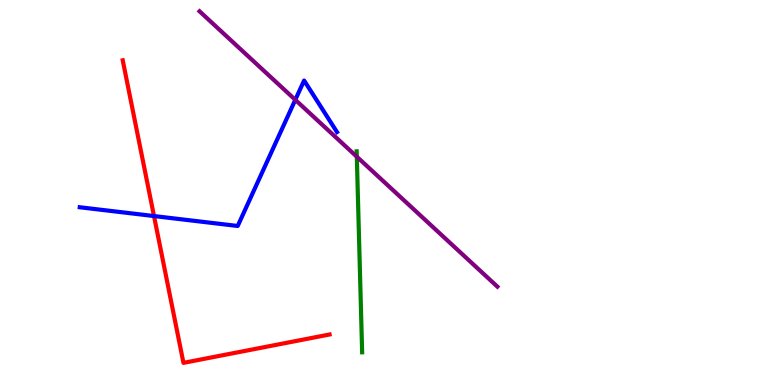[{'lines': ['blue', 'red'], 'intersections': [{'x': 1.99, 'y': 4.39}]}, {'lines': ['green', 'red'], 'intersections': []}, {'lines': ['purple', 'red'], 'intersections': []}, {'lines': ['blue', 'green'], 'intersections': []}, {'lines': ['blue', 'purple'], 'intersections': [{'x': 3.81, 'y': 7.41}]}, {'lines': ['green', 'purple'], 'intersections': [{'x': 4.6, 'y': 5.93}]}]